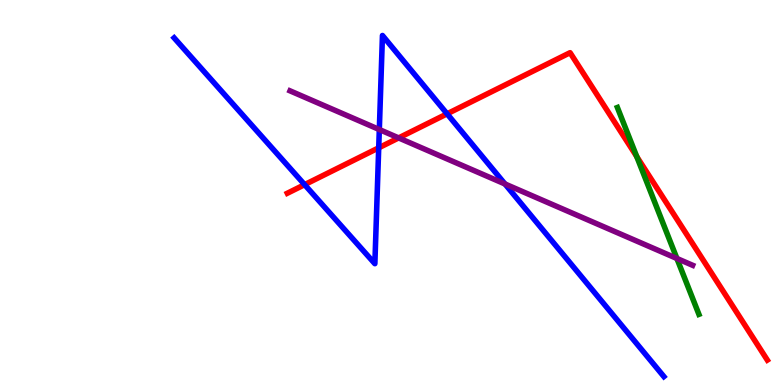[{'lines': ['blue', 'red'], 'intersections': [{'x': 3.93, 'y': 5.2}, {'x': 4.89, 'y': 6.16}, {'x': 5.77, 'y': 7.04}]}, {'lines': ['green', 'red'], 'intersections': [{'x': 8.22, 'y': 5.93}]}, {'lines': ['purple', 'red'], 'intersections': [{'x': 5.14, 'y': 6.42}]}, {'lines': ['blue', 'green'], 'intersections': []}, {'lines': ['blue', 'purple'], 'intersections': [{'x': 4.89, 'y': 6.64}, {'x': 6.52, 'y': 5.22}]}, {'lines': ['green', 'purple'], 'intersections': [{'x': 8.73, 'y': 3.29}]}]